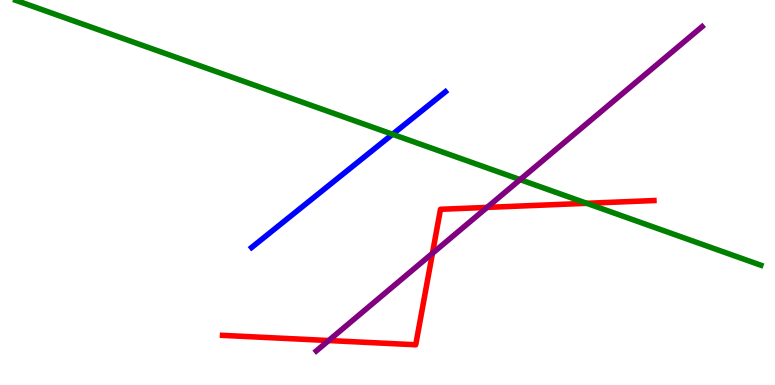[{'lines': ['blue', 'red'], 'intersections': []}, {'lines': ['green', 'red'], 'intersections': [{'x': 7.57, 'y': 4.72}]}, {'lines': ['purple', 'red'], 'intersections': [{'x': 4.24, 'y': 1.15}, {'x': 5.58, 'y': 3.42}, {'x': 6.28, 'y': 4.61}]}, {'lines': ['blue', 'green'], 'intersections': [{'x': 5.07, 'y': 6.51}]}, {'lines': ['blue', 'purple'], 'intersections': []}, {'lines': ['green', 'purple'], 'intersections': [{'x': 6.71, 'y': 5.33}]}]